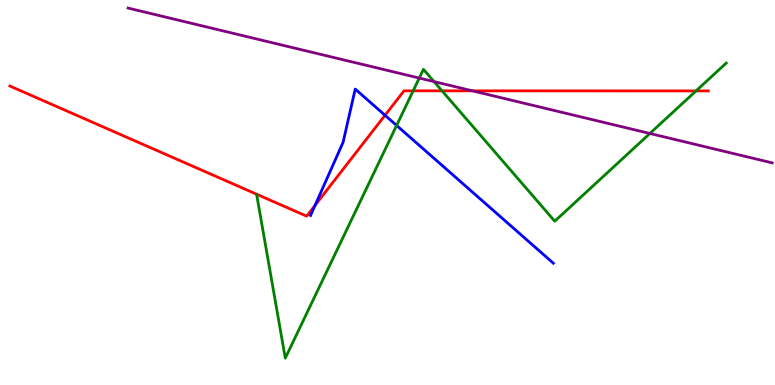[{'lines': ['blue', 'red'], 'intersections': [{'x': 4.07, 'y': 4.67}, {'x': 4.97, 'y': 7.01}]}, {'lines': ['green', 'red'], 'intersections': [{'x': 5.33, 'y': 7.64}, {'x': 5.7, 'y': 7.64}, {'x': 8.98, 'y': 7.64}]}, {'lines': ['purple', 'red'], 'intersections': [{'x': 6.1, 'y': 7.64}]}, {'lines': ['blue', 'green'], 'intersections': [{'x': 5.12, 'y': 6.74}]}, {'lines': ['blue', 'purple'], 'intersections': []}, {'lines': ['green', 'purple'], 'intersections': [{'x': 5.41, 'y': 7.97}, {'x': 5.6, 'y': 7.88}, {'x': 8.39, 'y': 6.53}]}]